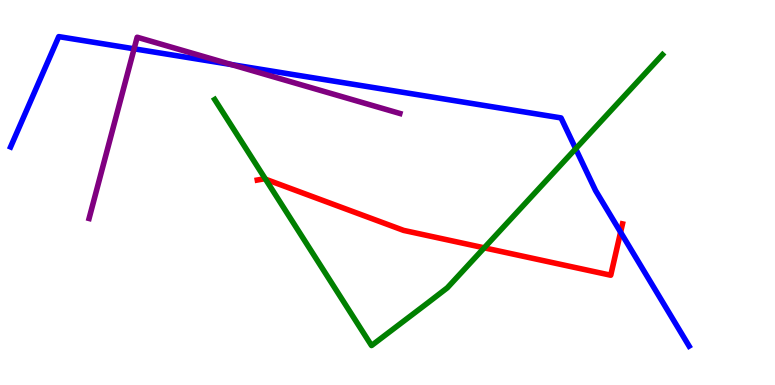[{'lines': ['blue', 'red'], 'intersections': [{'x': 8.01, 'y': 3.97}]}, {'lines': ['green', 'red'], 'intersections': [{'x': 3.43, 'y': 5.35}, {'x': 6.25, 'y': 3.56}]}, {'lines': ['purple', 'red'], 'intersections': []}, {'lines': ['blue', 'green'], 'intersections': [{'x': 7.43, 'y': 6.14}]}, {'lines': ['blue', 'purple'], 'intersections': [{'x': 1.73, 'y': 8.73}, {'x': 2.98, 'y': 8.32}]}, {'lines': ['green', 'purple'], 'intersections': []}]